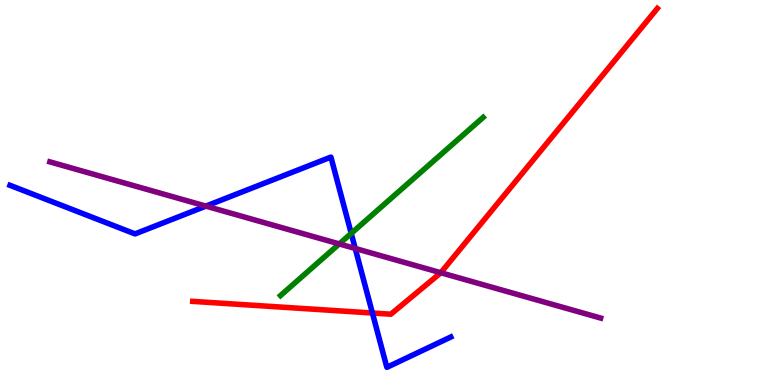[{'lines': ['blue', 'red'], 'intersections': [{'x': 4.81, 'y': 1.87}]}, {'lines': ['green', 'red'], 'intersections': []}, {'lines': ['purple', 'red'], 'intersections': [{'x': 5.69, 'y': 2.92}]}, {'lines': ['blue', 'green'], 'intersections': [{'x': 4.53, 'y': 3.94}]}, {'lines': ['blue', 'purple'], 'intersections': [{'x': 2.66, 'y': 4.65}, {'x': 4.58, 'y': 3.55}]}, {'lines': ['green', 'purple'], 'intersections': [{'x': 4.38, 'y': 3.66}]}]